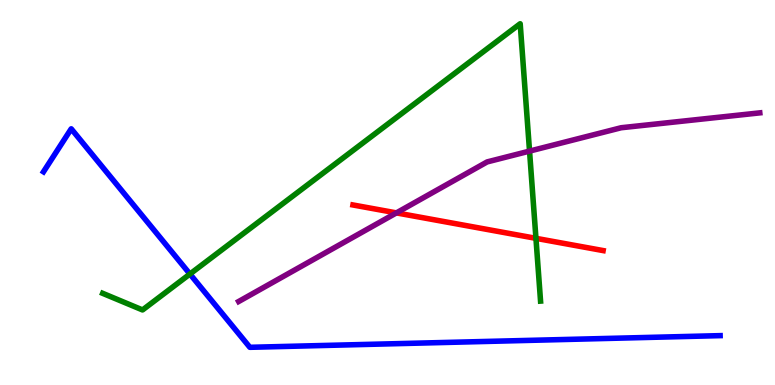[{'lines': ['blue', 'red'], 'intersections': []}, {'lines': ['green', 'red'], 'intersections': [{'x': 6.92, 'y': 3.81}]}, {'lines': ['purple', 'red'], 'intersections': [{'x': 5.11, 'y': 4.47}]}, {'lines': ['blue', 'green'], 'intersections': [{'x': 2.45, 'y': 2.88}]}, {'lines': ['blue', 'purple'], 'intersections': []}, {'lines': ['green', 'purple'], 'intersections': [{'x': 6.83, 'y': 6.08}]}]